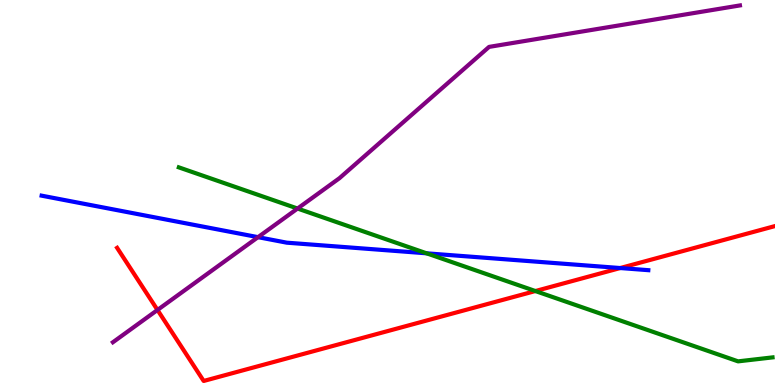[{'lines': ['blue', 'red'], 'intersections': [{'x': 8.0, 'y': 3.04}]}, {'lines': ['green', 'red'], 'intersections': [{'x': 6.91, 'y': 2.44}]}, {'lines': ['purple', 'red'], 'intersections': [{'x': 2.03, 'y': 1.95}]}, {'lines': ['blue', 'green'], 'intersections': [{'x': 5.5, 'y': 3.42}]}, {'lines': ['blue', 'purple'], 'intersections': [{'x': 3.33, 'y': 3.84}]}, {'lines': ['green', 'purple'], 'intersections': [{'x': 3.84, 'y': 4.58}]}]